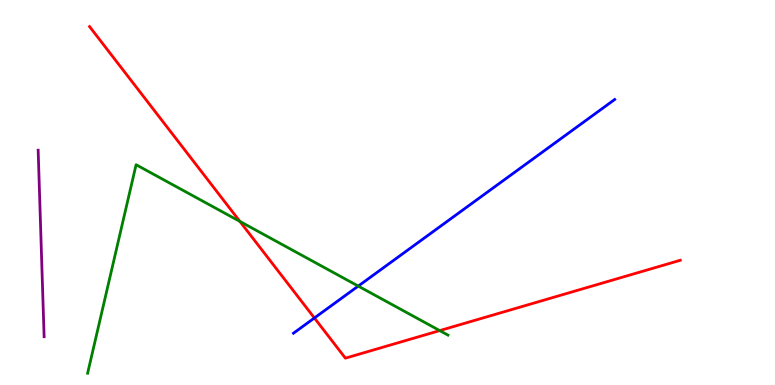[{'lines': ['blue', 'red'], 'intersections': [{'x': 4.06, 'y': 1.74}]}, {'lines': ['green', 'red'], 'intersections': [{'x': 3.1, 'y': 4.25}, {'x': 5.67, 'y': 1.41}]}, {'lines': ['purple', 'red'], 'intersections': []}, {'lines': ['blue', 'green'], 'intersections': [{'x': 4.62, 'y': 2.57}]}, {'lines': ['blue', 'purple'], 'intersections': []}, {'lines': ['green', 'purple'], 'intersections': []}]